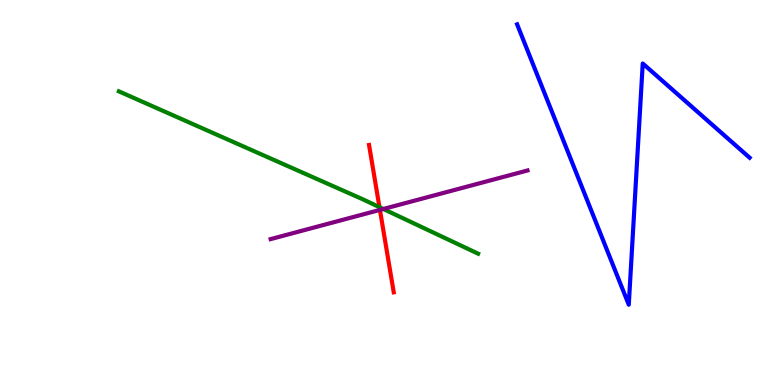[{'lines': ['blue', 'red'], 'intersections': []}, {'lines': ['green', 'red'], 'intersections': [{'x': 4.9, 'y': 4.62}]}, {'lines': ['purple', 'red'], 'intersections': [{'x': 4.9, 'y': 4.55}]}, {'lines': ['blue', 'green'], 'intersections': []}, {'lines': ['blue', 'purple'], 'intersections': []}, {'lines': ['green', 'purple'], 'intersections': [{'x': 4.95, 'y': 4.57}]}]